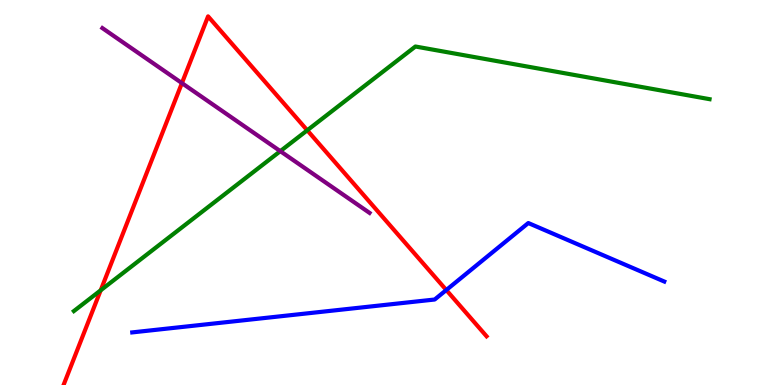[{'lines': ['blue', 'red'], 'intersections': [{'x': 5.76, 'y': 2.47}]}, {'lines': ['green', 'red'], 'intersections': [{'x': 1.3, 'y': 2.46}, {'x': 3.96, 'y': 6.62}]}, {'lines': ['purple', 'red'], 'intersections': [{'x': 2.35, 'y': 7.84}]}, {'lines': ['blue', 'green'], 'intersections': []}, {'lines': ['blue', 'purple'], 'intersections': []}, {'lines': ['green', 'purple'], 'intersections': [{'x': 3.62, 'y': 6.07}]}]